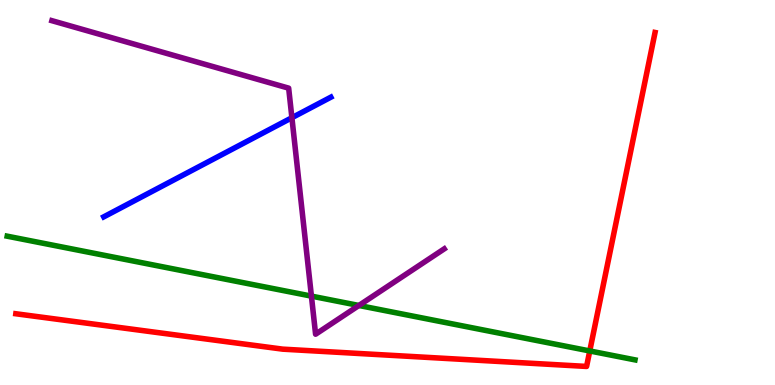[{'lines': ['blue', 'red'], 'intersections': []}, {'lines': ['green', 'red'], 'intersections': [{'x': 7.61, 'y': 0.884}]}, {'lines': ['purple', 'red'], 'intersections': []}, {'lines': ['blue', 'green'], 'intersections': []}, {'lines': ['blue', 'purple'], 'intersections': [{'x': 3.77, 'y': 6.94}]}, {'lines': ['green', 'purple'], 'intersections': [{'x': 4.02, 'y': 2.31}, {'x': 4.63, 'y': 2.07}]}]